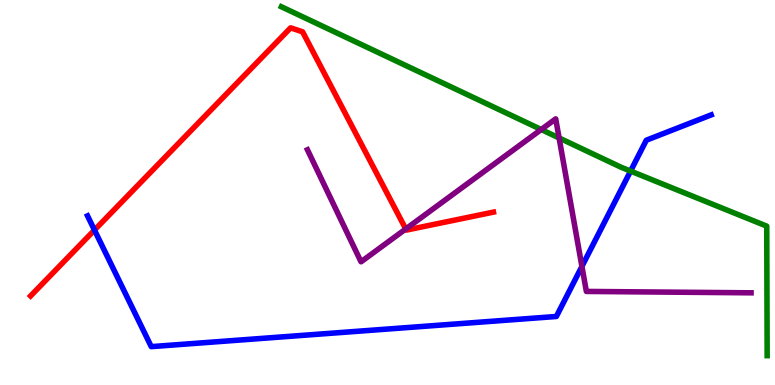[{'lines': ['blue', 'red'], 'intersections': [{'x': 1.22, 'y': 4.02}]}, {'lines': ['green', 'red'], 'intersections': []}, {'lines': ['purple', 'red'], 'intersections': [{'x': 5.24, 'y': 4.05}]}, {'lines': ['blue', 'green'], 'intersections': [{'x': 8.14, 'y': 5.56}]}, {'lines': ['blue', 'purple'], 'intersections': [{'x': 7.51, 'y': 3.08}]}, {'lines': ['green', 'purple'], 'intersections': [{'x': 6.98, 'y': 6.64}, {'x': 7.21, 'y': 6.42}]}]